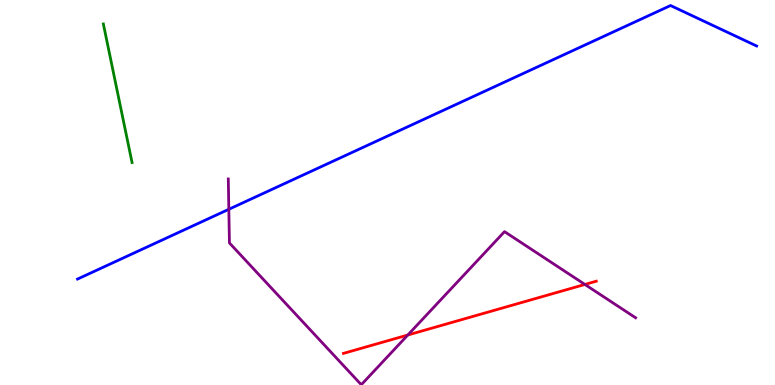[{'lines': ['blue', 'red'], 'intersections': []}, {'lines': ['green', 'red'], 'intersections': []}, {'lines': ['purple', 'red'], 'intersections': [{'x': 5.26, 'y': 1.3}, {'x': 7.55, 'y': 2.61}]}, {'lines': ['blue', 'green'], 'intersections': []}, {'lines': ['blue', 'purple'], 'intersections': [{'x': 2.95, 'y': 4.56}]}, {'lines': ['green', 'purple'], 'intersections': []}]